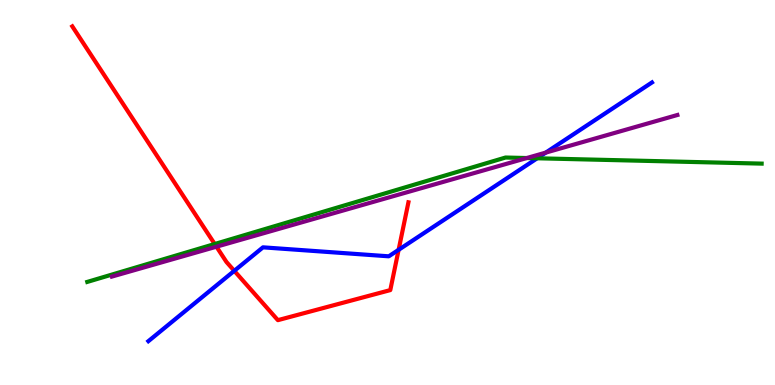[{'lines': ['blue', 'red'], 'intersections': [{'x': 3.02, 'y': 2.97}, {'x': 5.14, 'y': 3.51}]}, {'lines': ['green', 'red'], 'intersections': [{'x': 2.77, 'y': 3.66}]}, {'lines': ['purple', 'red'], 'intersections': [{'x': 2.79, 'y': 3.59}]}, {'lines': ['blue', 'green'], 'intersections': [{'x': 6.93, 'y': 5.89}]}, {'lines': ['blue', 'purple'], 'intersections': [{'x': 7.04, 'y': 6.04}]}, {'lines': ['green', 'purple'], 'intersections': [{'x': 6.8, 'y': 5.9}]}]